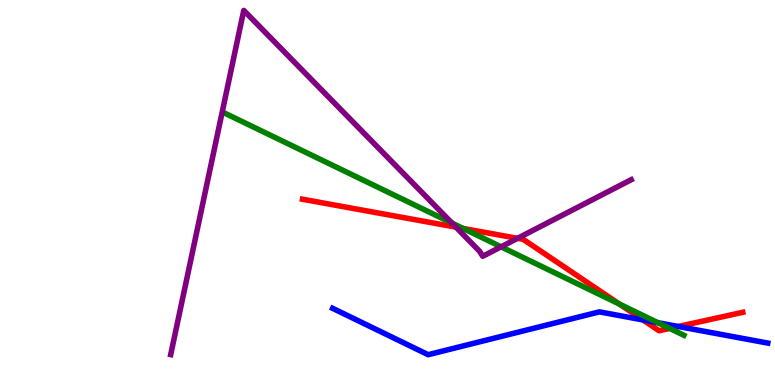[{'lines': ['blue', 'red'], 'intersections': [{'x': 8.3, 'y': 1.69}, {'x': 8.75, 'y': 1.52}]}, {'lines': ['green', 'red'], 'intersections': [{'x': 5.97, 'y': 4.07}, {'x': 7.99, 'y': 2.1}, {'x': 8.64, 'y': 1.47}]}, {'lines': ['purple', 'red'], 'intersections': [{'x': 5.88, 'y': 4.1}, {'x': 6.68, 'y': 3.81}]}, {'lines': ['blue', 'green'], 'intersections': [{'x': 8.49, 'y': 1.62}]}, {'lines': ['blue', 'purple'], 'intersections': []}, {'lines': ['green', 'purple'], 'intersections': [{'x': 5.83, 'y': 4.21}, {'x': 6.47, 'y': 3.59}]}]